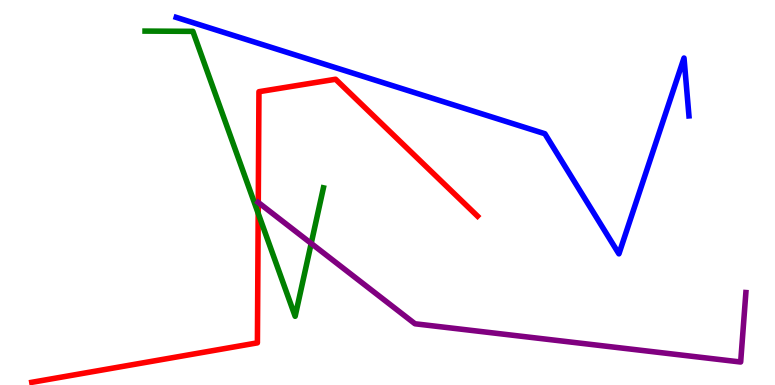[{'lines': ['blue', 'red'], 'intersections': []}, {'lines': ['green', 'red'], 'intersections': [{'x': 3.33, 'y': 4.46}]}, {'lines': ['purple', 'red'], 'intersections': [{'x': 3.33, 'y': 4.74}]}, {'lines': ['blue', 'green'], 'intersections': []}, {'lines': ['blue', 'purple'], 'intersections': []}, {'lines': ['green', 'purple'], 'intersections': [{'x': 4.02, 'y': 3.68}]}]